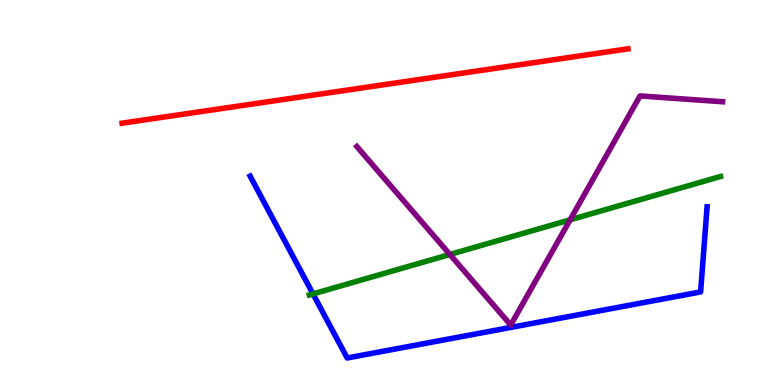[{'lines': ['blue', 'red'], 'intersections': []}, {'lines': ['green', 'red'], 'intersections': []}, {'lines': ['purple', 'red'], 'intersections': []}, {'lines': ['blue', 'green'], 'intersections': [{'x': 4.04, 'y': 2.37}]}, {'lines': ['blue', 'purple'], 'intersections': []}, {'lines': ['green', 'purple'], 'intersections': [{'x': 5.8, 'y': 3.39}, {'x': 7.36, 'y': 4.29}]}]